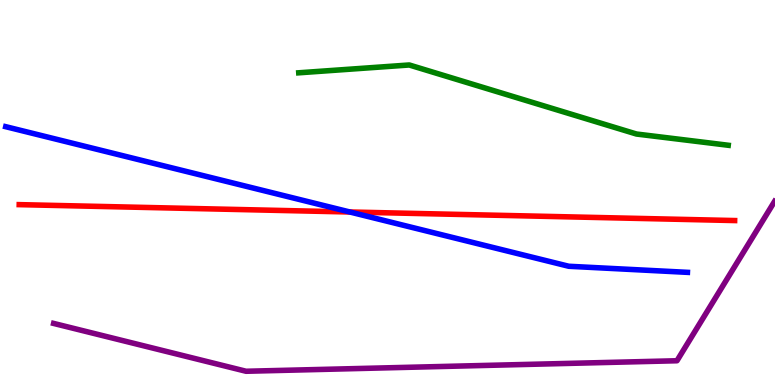[{'lines': ['blue', 'red'], 'intersections': [{'x': 4.51, 'y': 4.49}]}, {'lines': ['green', 'red'], 'intersections': []}, {'lines': ['purple', 'red'], 'intersections': []}, {'lines': ['blue', 'green'], 'intersections': []}, {'lines': ['blue', 'purple'], 'intersections': []}, {'lines': ['green', 'purple'], 'intersections': []}]